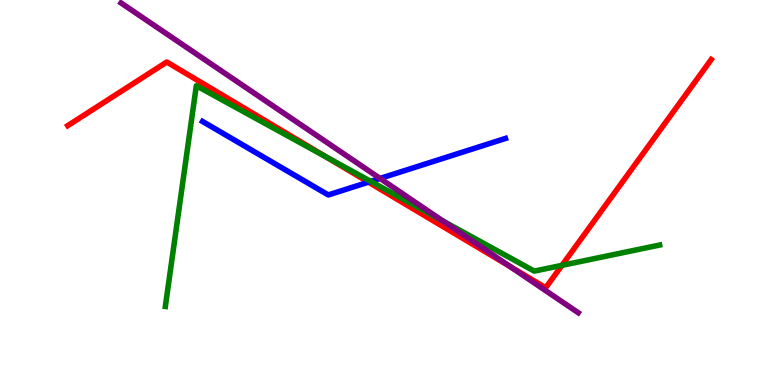[{'lines': ['blue', 'red'], 'intersections': [{'x': 4.75, 'y': 5.27}]}, {'lines': ['green', 'red'], 'intersections': [{'x': 4.21, 'y': 5.92}, {'x': 7.25, 'y': 3.11}]}, {'lines': ['purple', 'red'], 'intersections': [{'x': 6.58, 'y': 3.08}]}, {'lines': ['blue', 'green'], 'intersections': [{'x': 4.78, 'y': 5.29}]}, {'lines': ['blue', 'purple'], 'intersections': [{'x': 4.9, 'y': 5.37}]}, {'lines': ['green', 'purple'], 'intersections': [{'x': 5.71, 'y': 4.26}]}]